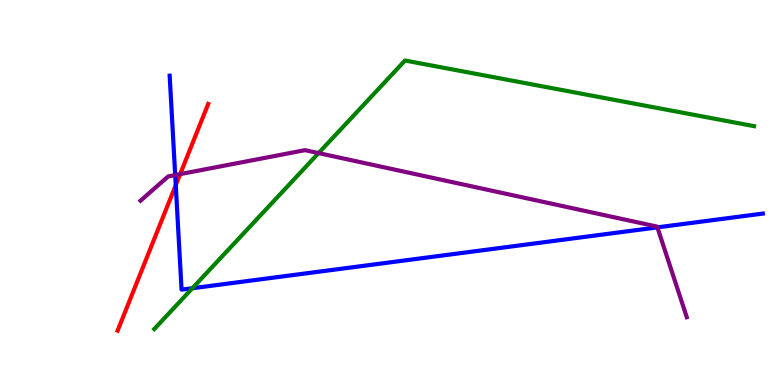[{'lines': ['blue', 'red'], 'intersections': [{'x': 2.27, 'y': 5.19}]}, {'lines': ['green', 'red'], 'intersections': []}, {'lines': ['purple', 'red'], 'intersections': [{'x': 2.32, 'y': 5.48}]}, {'lines': ['blue', 'green'], 'intersections': [{'x': 2.48, 'y': 2.51}]}, {'lines': ['blue', 'purple'], 'intersections': [{'x': 2.26, 'y': 5.45}, {'x': 8.48, 'y': 4.09}]}, {'lines': ['green', 'purple'], 'intersections': [{'x': 4.11, 'y': 6.02}]}]